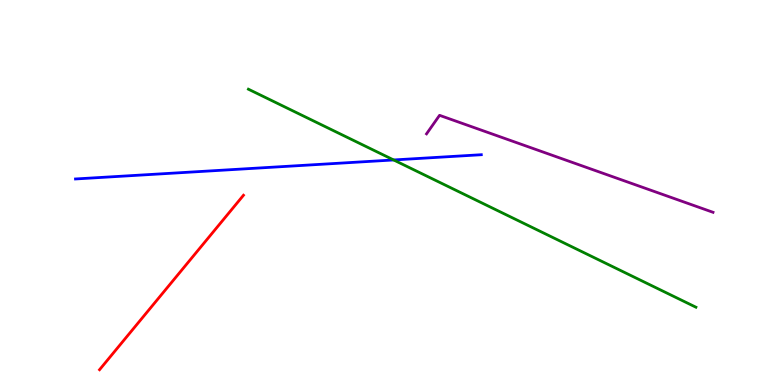[{'lines': ['blue', 'red'], 'intersections': []}, {'lines': ['green', 'red'], 'intersections': []}, {'lines': ['purple', 'red'], 'intersections': []}, {'lines': ['blue', 'green'], 'intersections': [{'x': 5.08, 'y': 5.85}]}, {'lines': ['blue', 'purple'], 'intersections': []}, {'lines': ['green', 'purple'], 'intersections': []}]